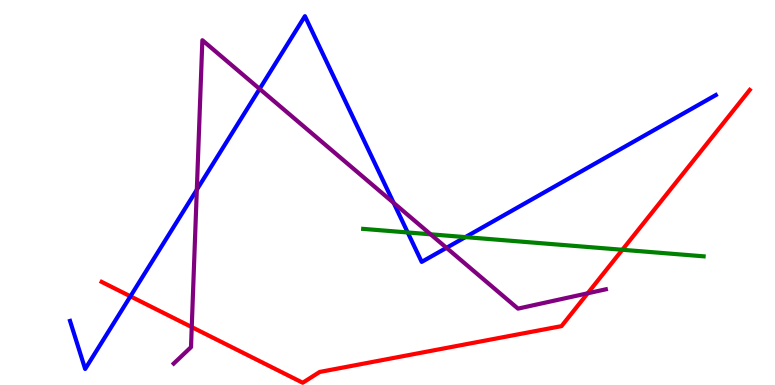[{'lines': ['blue', 'red'], 'intersections': [{'x': 1.68, 'y': 2.3}]}, {'lines': ['green', 'red'], 'intersections': [{'x': 8.03, 'y': 3.51}]}, {'lines': ['purple', 'red'], 'intersections': [{'x': 2.47, 'y': 1.5}, {'x': 7.58, 'y': 2.38}]}, {'lines': ['blue', 'green'], 'intersections': [{'x': 5.26, 'y': 3.96}, {'x': 6.0, 'y': 3.84}]}, {'lines': ['blue', 'purple'], 'intersections': [{'x': 2.54, 'y': 5.07}, {'x': 3.35, 'y': 7.69}, {'x': 5.08, 'y': 4.73}, {'x': 5.76, 'y': 3.56}]}, {'lines': ['green', 'purple'], 'intersections': [{'x': 5.56, 'y': 3.91}]}]